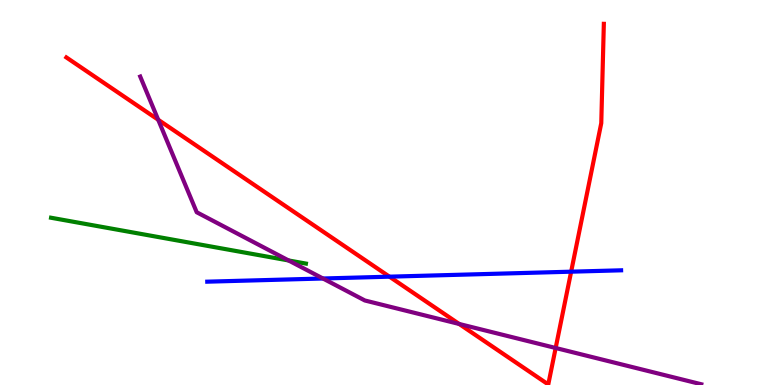[{'lines': ['blue', 'red'], 'intersections': [{'x': 5.03, 'y': 2.81}, {'x': 7.37, 'y': 2.94}]}, {'lines': ['green', 'red'], 'intersections': []}, {'lines': ['purple', 'red'], 'intersections': [{'x': 2.04, 'y': 6.89}, {'x': 5.92, 'y': 1.59}, {'x': 7.17, 'y': 0.961}]}, {'lines': ['blue', 'green'], 'intersections': []}, {'lines': ['blue', 'purple'], 'intersections': [{'x': 4.17, 'y': 2.77}]}, {'lines': ['green', 'purple'], 'intersections': [{'x': 3.72, 'y': 3.23}]}]